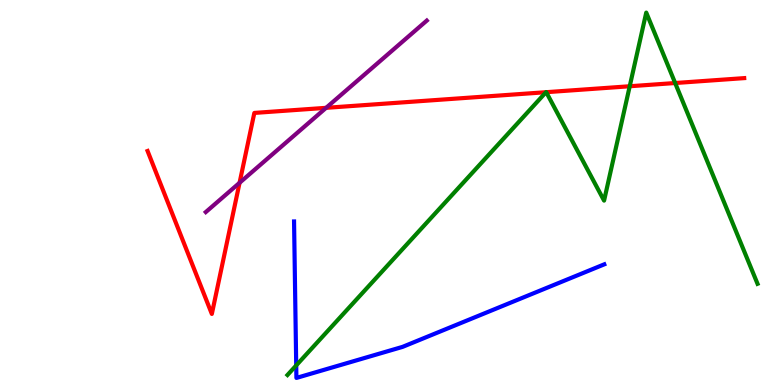[{'lines': ['blue', 'red'], 'intersections': []}, {'lines': ['green', 'red'], 'intersections': [{'x': 7.05, 'y': 7.61}, {'x': 7.05, 'y': 7.61}, {'x': 8.13, 'y': 7.76}, {'x': 8.71, 'y': 7.84}]}, {'lines': ['purple', 'red'], 'intersections': [{'x': 3.09, 'y': 5.25}, {'x': 4.21, 'y': 7.2}]}, {'lines': ['blue', 'green'], 'intersections': [{'x': 3.82, 'y': 0.509}]}, {'lines': ['blue', 'purple'], 'intersections': []}, {'lines': ['green', 'purple'], 'intersections': []}]